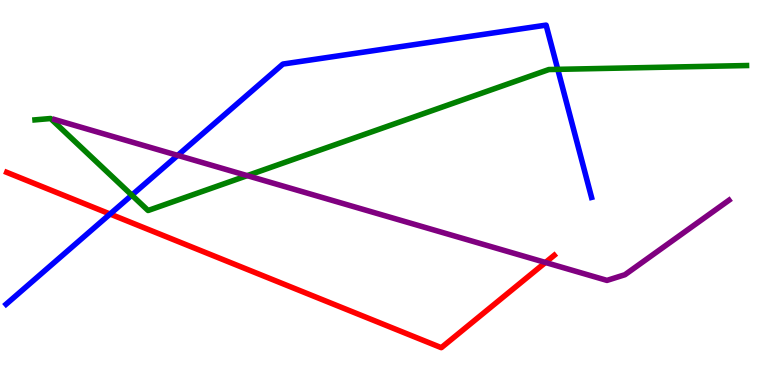[{'lines': ['blue', 'red'], 'intersections': [{'x': 1.42, 'y': 4.44}]}, {'lines': ['green', 'red'], 'intersections': []}, {'lines': ['purple', 'red'], 'intersections': [{'x': 7.04, 'y': 3.18}]}, {'lines': ['blue', 'green'], 'intersections': [{'x': 1.7, 'y': 4.93}, {'x': 7.2, 'y': 8.2}]}, {'lines': ['blue', 'purple'], 'intersections': [{'x': 2.29, 'y': 5.96}]}, {'lines': ['green', 'purple'], 'intersections': [{'x': 3.19, 'y': 5.44}]}]